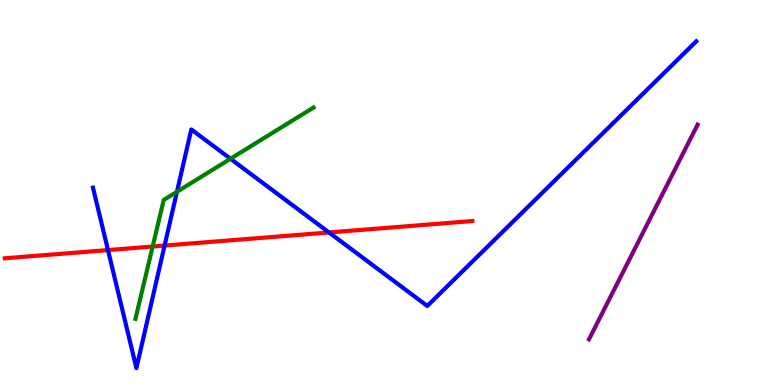[{'lines': ['blue', 'red'], 'intersections': [{'x': 1.39, 'y': 3.5}, {'x': 2.12, 'y': 3.62}, {'x': 4.25, 'y': 3.96}]}, {'lines': ['green', 'red'], 'intersections': [{'x': 1.97, 'y': 3.6}]}, {'lines': ['purple', 'red'], 'intersections': []}, {'lines': ['blue', 'green'], 'intersections': [{'x': 2.28, 'y': 5.02}, {'x': 2.97, 'y': 5.88}]}, {'lines': ['blue', 'purple'], 'intersections': []}, {'lines': ['green', 'purple'], 'intersections': []}]